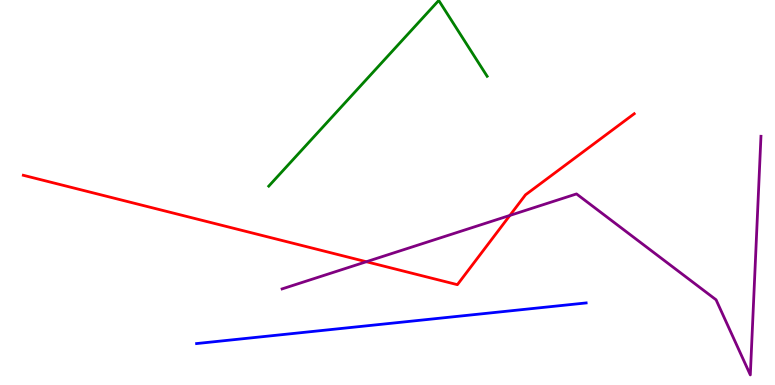[{'lines': ['blue', 'red'], 'intersections': []}, {'lines': ['green', 'red'], 'intersections': []}, {'lines': ['purple', 'red'], 'intersections': [{'x': 4.73, 'y': 3.2}, {'x': 6.58, 'y': 4.4}]}, {'lines': ['blue', 'green'], 'intersections': []}, {'lines': ['blue', 'purple'], 'intersections': []}, {'lines': ['green', 'purple'], 'intersections': []}]